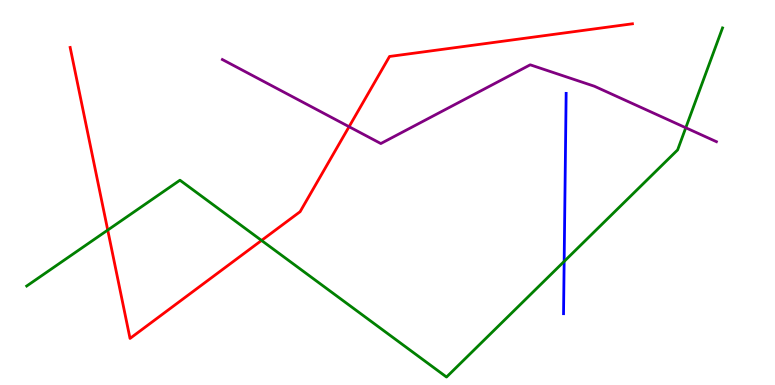[{'lines': ['blue', 'red'], 'intersections': []}, {'lines': ['green', 'red'], 'intersections': [{'x': 1.39, 'y': 4.02}, {'x': 3.37, 'y': 3.75}]}, {'lines': ['purple', 'red'], 'intersections': [{'x': 4.5, 'y': 6.71}]}, {'lines': ['blue', 'green'], 'intersections': [{'x': 7.28, 'y': 3.21}]}, {'lines': ['blue', 'purple'], 'intersections': []}, {'lines': ['green', 'purple'], 'intersections': [{'x': 8.85, 'y': 6.68}]}]